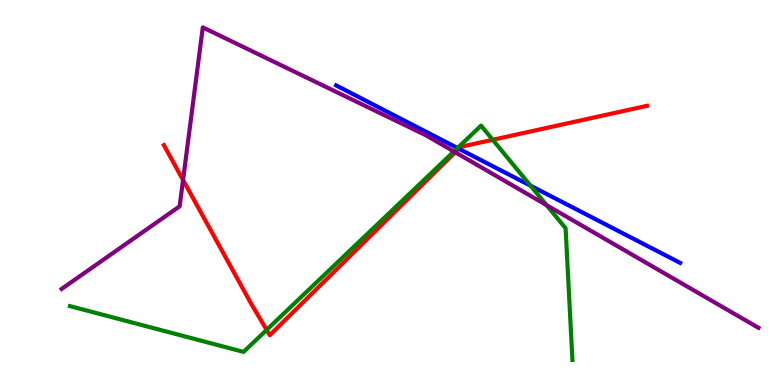[{'lines': ['blue', 'red'], 'intersections': [{'x': 5.92, 'y': 6.14}]}, {'lines': ['green', 'red'], 'intersections': [{'x': 3.44, 'y': 1.43}, {'x': 6.36, 'y': 6.37}]}, {'lines': ['purple', 'red'], 'intersections': [{'x': 2.36, 'y': 5.32}, {'x': 5.87, 'y': 6.05}]}, {'lines': ['blue', 'green'], 'intersections': [{'x': 5.9, 'y': 6.15}, {'x': 6.85, 'y': 5.18}]}, {'lines': ['blue', 'purple'], 'intersections': []}, {'lines': ['green', 'purple'], 'intersections': [{'x': 5.86, 'y': 6.07}, {'x': 7.05, 'y': 4.67}]}]